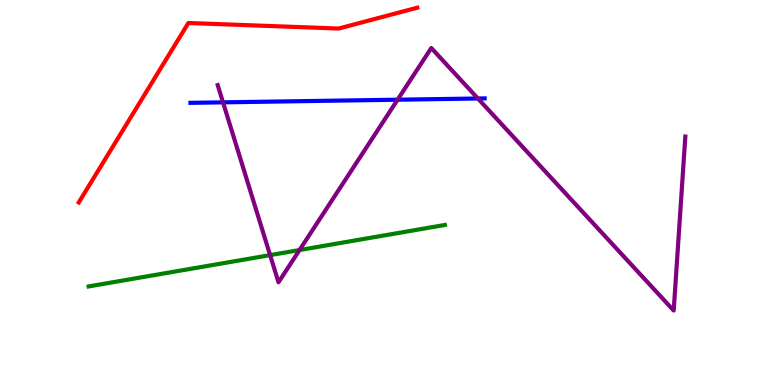[{'lines': ['blue', 'red'], 'intersections': []}, {'lines': ['green', 'red'], 'intersections': []}, {'lines': ['purple', 'red'], 'intersections': []}, {'lines': ['blue', 'green'], 'intersections': []}, {'lines': ['blue', 'purple'], 'intersections': [{'x': 2.88, 'y': 7.34}, {'x': 5.13, 'y': 7.41}, {'x': 6.17, 'y': 7.44}]}, {'lines': ['green', 'purple'], 'intersections': [{'x': 3.49, 'y': 3.37}, {'x': 3.86, 'y': 3.51}]}]